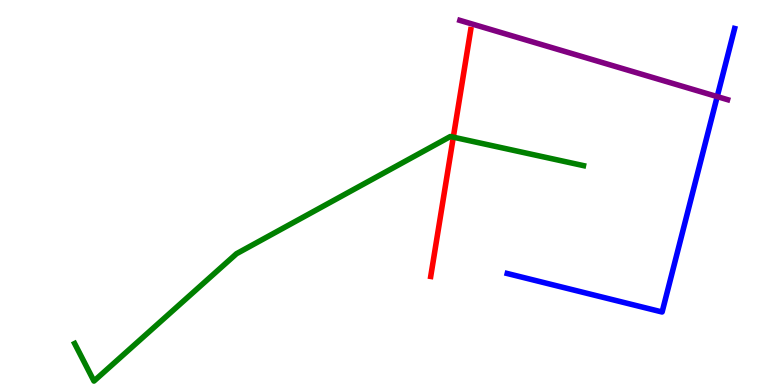[{'lines': ['blue', 'red'], 'intersections': []}, {'lines': ['green', 'red'], 'intersections': [{'x': 5.85, 'y': 6.44}]}, {'lines': ['purple', 'red'], 'intersections': []}, {'lines': ['blue', 'green'], 'intersections': []}, {'lines': ['blue', 'purple'], 'intersections': [{'x': 9.25, 'y': 7.49}]}, {'lines': ['green', 'purple'], 'intersections': []}]